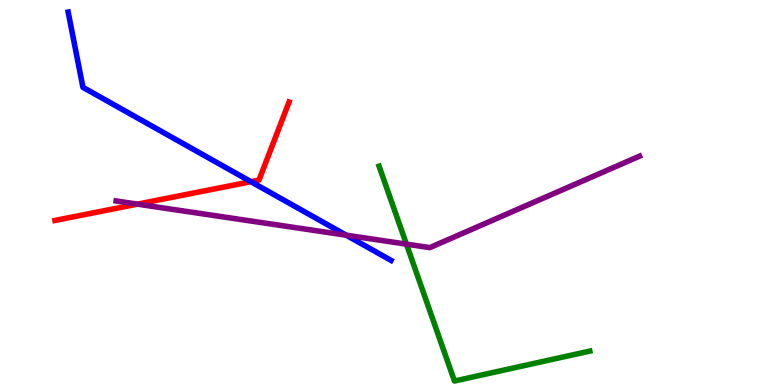[{'lines': ['blue', 'red'], 'intersections': [{'x': 3.24, 'y': 5.28}]}, {'lines': ['green', 'red'], 'intersections': []}, {'lines': ['purple', 'red'], 'intersections': [{'x': 1.77, 'y': 4.7}]}, {'lines': ['blue', 'green'], 'intersections': []}, {'lines': ['blue', 'purple'], 'intersections': [{'x': 4.47, 'y': 3.89}]}, {'lines': ['green', 'purple'], 'intersections': [{'x': 5.24, 'y': 3.66}]}]